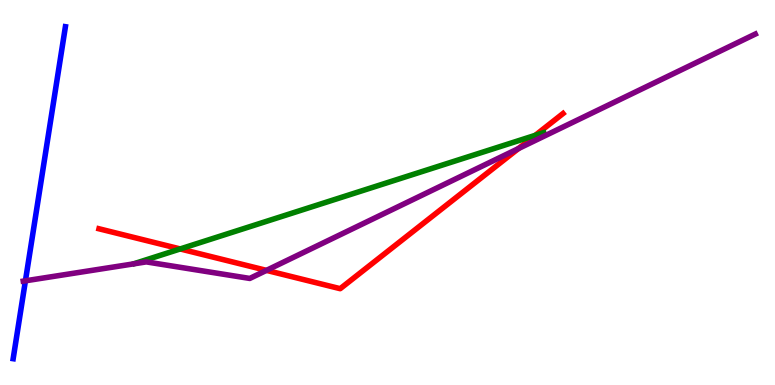[{'lines': ['blue', 'red'], 'intersections': []}, {'lines': ['green', 'red'], 'intersections': [{'x': 2.33, 'y': 3.53}, {'x': 6.91, 'y': 6.49}]}, {'lines': ['purple', 'red'], 'intersections': [{'x': 3.44, 'y': 2.98}, {'x': 6.69, 'y': 6.14}]}, {'lines': ['blue', 'green'], 'intersections': []}, {'lines': ['blue', 'purple'], 'intersections': [{'x': 0.328, 'y': 2.71}]}, {'lines': ['green', 'purple'], 'intersections': []}]